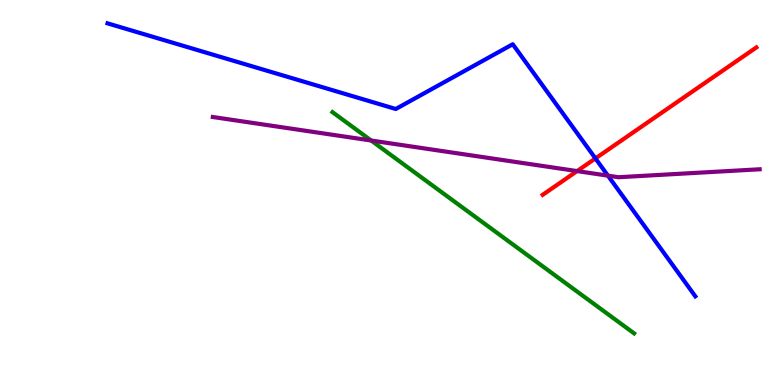[{'lines': ['blue', 'red'], 'intersections': [{'x': 7.68, 'y': 5.89}]}, {'lines': ['green', 'red'], 'intersections': []}, {'lines': ['purple', 'red'], 'intersections': [{'x': 7.45, 'y': 5.56}]}, {'lines': ['blue', 'green'], 'intersections': []}, {'lines': ['blue', 'purple'], 'intersections': [{'x': 7.84, 'y': 5.44}]}, {'lines': ['green', 'purple'], 'intersections': [{'x': 4.79, 'y': 6.35}]}]